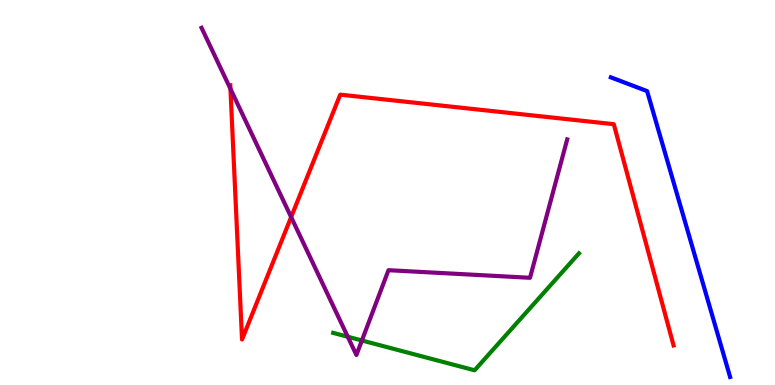[{'lines': ['blue', 'red'], 'intersections': []}, {'lines': ['green', 'red'], 'intersections': []}, {'lines': ['purple', 'red'], 'intersections': [{'x': 2.97, 'y': 7.69}, {'x': 3.76, 'y': 4.36}]}, {'lines': ['blue', 'green'], 'intersections': []}, {'lines': ['blue', 'purple'], 'intersections': []}, {'lines': ['green', 'purple'], 'intersections': [{'x': 4.49, 'y': 1.25}, {'x': 4.67, 'y': 1.16}]}]